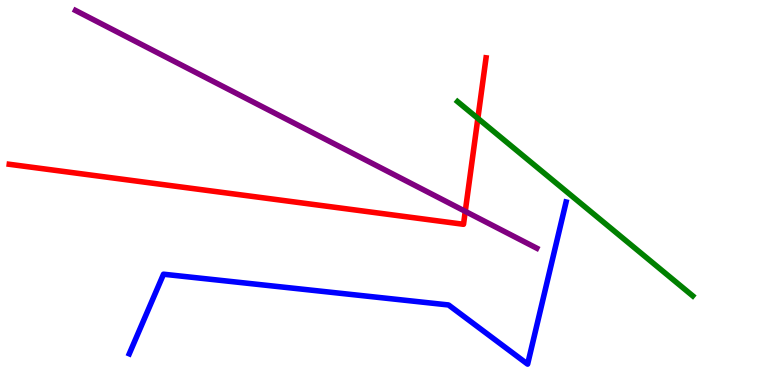[{'lines': ['blue', 'red'], 'intersections': []}, {'lines': ['green', 'red'], 'intersections': [{'x': 6.17, 'y': 6.93}]}, {'lines': ['purple', 'red'], 'intersections': [{'x': 6.0, 'y': 4.51}]}, {'lines': ['blue', 'green'], 'intersections': []}, {'lines': ['blue', 'purple'], 'intersections': []}, {'lines': ['green', 'purple'], 'intersections': []}]